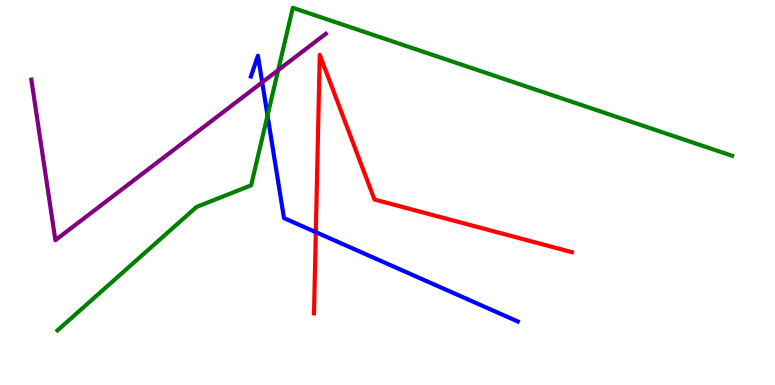[{'lines': ['blue', 'red'], 'intersections': [{'x': 4.08, 'y': 3.97}]}, {'lines': ['green', 'red'], 'intersections': []}, {'lines': ['purple', 'red'], 'intersections': []}, {'lines': ['blue', 'green'], 'intersections': [{'x': 3.45, 'y': 7.0}]}, {'lines': ['blue', 'purple'], 'intersections': [{'x': 3.38, 'y': 7.86}]}, {'lines': ['green', 'purple'], 'intersections': [{'x': 3.59, 'y': 8.18}]}]